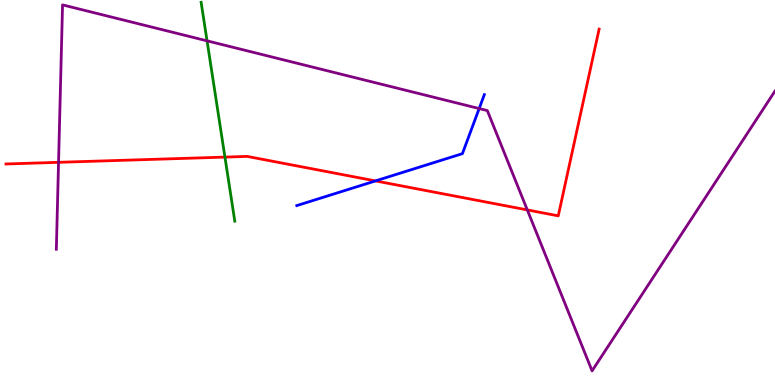[{'lines': ['blue', 'red'], 'intersections': [{'x': 4.84, 'y': 5.3}]}, {'lines': ['green', 'red'], 'intersections': [{'x': 2.9, 'y': 5.92}]}, {'lines': ['purple', 'red'], 'intersections': [{'x': 0.755, 'y': 5.78}, {'x': 6.8, 'y': 4.55}]}, {'lines': ['blue', 'green'], 'intersections': []}, {'lines': ['blue', 'purple'], 'intersections': [{'x': 6.18, 'y': 7.18}]}, {'lines': ['green', 'purple'], 'intersections': [{'x': 2.67, 'y': 8.94}]}]